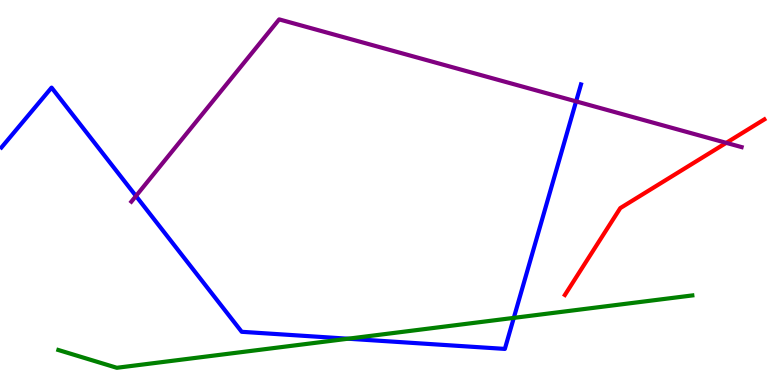[{'lines': ['blue', 'red'], 'intersections': []}, {'lines': ['green', 'red'], 'intersections': []}, {'lines': ['purple', 'red'], 'intersections': [{'x': 9.37, 'y': 6.29}]}, {'lines': ['blue', 'green'], 'intersections': [{'x': 4.49, 'y': 1.2}, {'x': 6.63, 'y': 1.74}]}, {'lines': ['blue', 'purple'], 'intersections': [{'x': 1.75, 'y': 4.91}, {'x': 7.43, 'y': 7.37}]}, {'lines': ['green', 'purple'], 'intersections': []}]